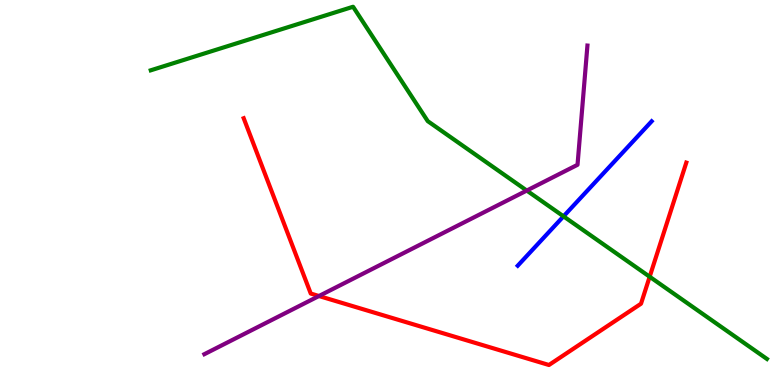[{'lines': ['blue', 'red'], 'intersections': []}, {'lines': ['green', 'red'], 'intersections': [{'x': 8.38, 'y': 2.81}]}, {'lines': ['purple', 'red'], 'intersections': [{'x': 4.12, 'y': 2.31}]}, {'lines': ['blue', 'green'], 'intersections': [{'x': 7.27, 'y': 4.38}]}, {'lines': ['blue', 'purple'], 'intersections': []}, {'lines': ['green', 'purple'], 'intersections': [{'x': 6.8, 'y': 5.05}]}]